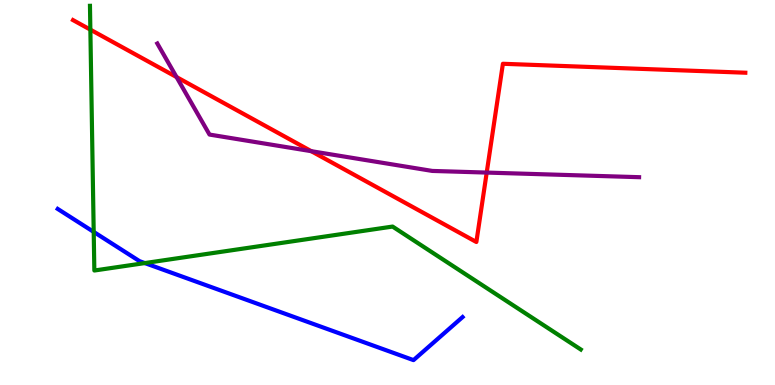[{'lines': ['blue', 'red'], 'intersections': []}, {'lines': ['green', 'red'], 'intersections': [{'x': 1.17, 'y': 9.23}]}, {'lines': ['purple', 'red'], 'intersections': [{'x': 2.28, 'y': 8.0}, {'x': 4.02, 'y': 6.07}, {'x': 6.28, 'y': 5.52}]}, {'lines': ['blue', 'green'], 'intersections': [{'x': 1.21, 'y': 3.98}, {'x': 1.87, 'y': 3.17}]}, {'lines': ['blue', 'purple'], 'intersections': []}, {'lines': ['green', 'purple'], 'intersections': []}]